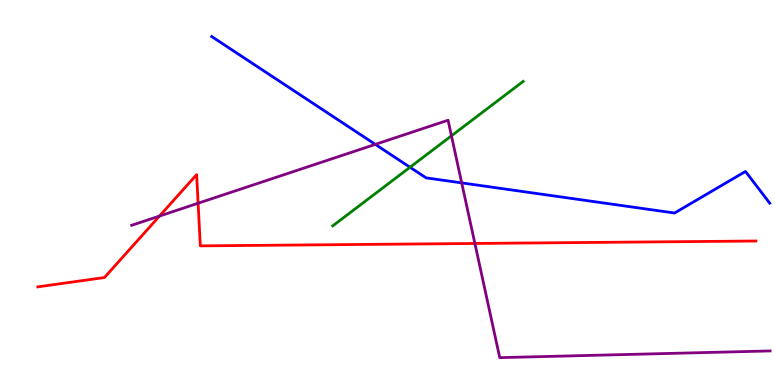[{'lines': ['blue', 'red'], 'intersections': []}, {'lines': ['green', 'red'], 'intersections': []}, {'lines': ['purple', 'red'], 'intersections': [{'x': 2.06, 'y': 4.39}, {'x': 2.56, 'y': 4.72}, {'x': 6.13, 'y': 3.68}]}, {'lines': ['blue', 'green'], 'intersections': [{'x': 5.29, 'y': 5.66}]}, {'lines': ['blue', 'purple'], 'intersections': [{'x': 4.84, 'y': 6.25}, {'x': 5.96, 'y': 5.25}]}, {'lines': ['green', 'purple'], 'intersections': [{'x': 5.83, 'y': 6.47}]}]